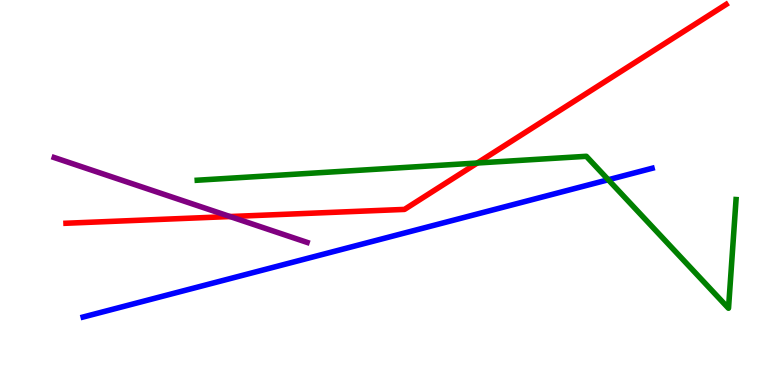[{'lines': ['blue', 'red'], 'intersections': []}, {'lines': ['green', 'red'], 'intersections': [{'x': 6.16, 'y': 5.77}]}, {'lines': ['purple', 'red'], 'intersections': [{'x': 2.97, 'y': 4.38}]}, {'lines': ['blue', 'green'], 'intersections': [{'x': 7.85, 'y': 5.33}]}, {'lines': ['blue', 'purple'], 'intersections': []}, {'lines': ['green', 'purple'], 'intersections': []}]